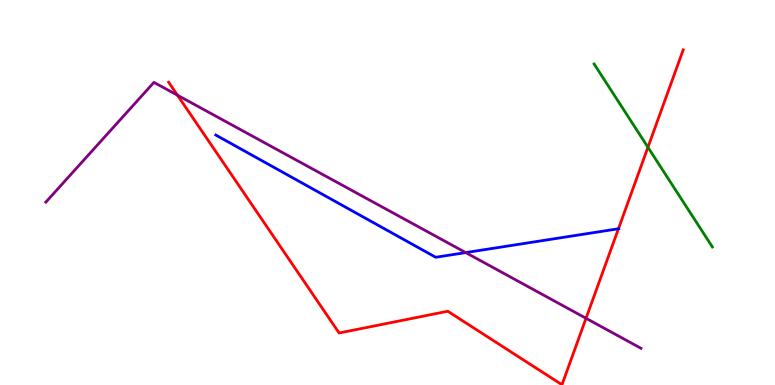[{'lines': ['blue', 'red'], 'intersections': [{'x': 7.98, 'y': 4.06}]}, {'lines': ['green', 'red'], 'intersections': [{'x': 8.36, 'y': 6.17}]}, {'lines': ['purple', 'red'], 'intersections': [{'x': 2.29, 'y': 7.53}, {'x': 7.56, 'y': 1.73}]}, {'lines': ['blue', 'green'], 'intersections': []}, {'lines': ['blue', 'purple'], 'intersections': [{'x': 6.01, 'y': 3.44}]}, {'lines': ['green', 'purple'], 'intersections': []}]